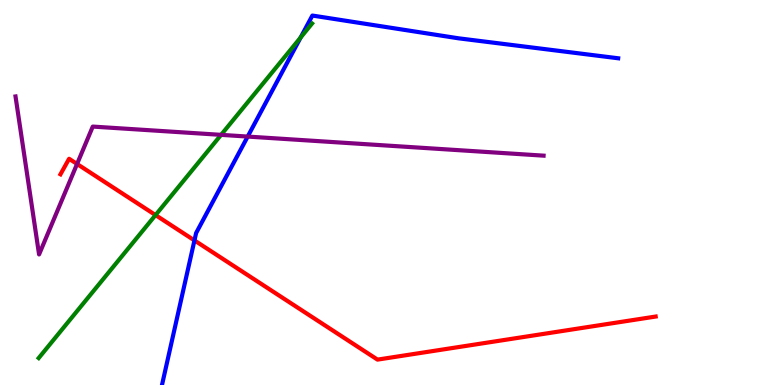[{'lines': ['blue', 'red'], 'intersections': [{'x': 2.51, 'y': 3.76}]}, {'lines': ['green', 'red'], 'intersections': [{'x': 2.01, 'y': 4.41}]}, {'lines': ['purple', 'red'], 'intersections': [{'x': 0.994, 'y': 5.74}]}, {'lines': ['blue', 'green'], 'intersections': [{'x': 3.88, 'y': 9.03}]}, {'lines': ['blue', 'purple'], 'intersections': [{'x': 3.2, 'y': 6.45}]}, {'lines': ['green', 'purple'], 'intersections': [{'x': 2.85, 'y': 6.5}]}]